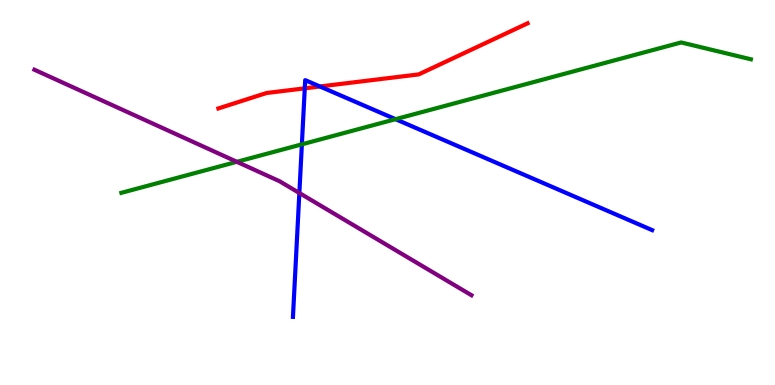[{'lines': ['blue', 'red'], 'intersections': [{'x': 3.93, 'y': 7.71}, {'x': 4.13, 'y': 7.75}]}, {'lines': ['green', 'red'], 'intersections': []}, {'lines': ['purple', 'red'], 'intersections': []}, {'lines': ['blue', 'green'], 'intersections': [{'x': 3.9, 'y': 6.25}, {'x': 5.1, 'y': 6.9}]}, {'lines': ['blue', 'purple'], 'intersections': [{'x': 3.86, 'y': 4.99}]}, {'lines': ['green', 'purple'], 'intersections': [{'x': 3.06, 'y': 5.8}]}]